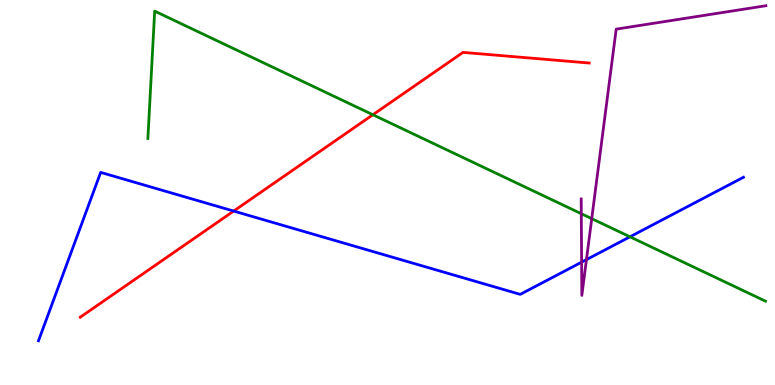[{'lines': ['blue', 'red'], 'intersections': [{'x': 3.02, 'y': 4.52}]}, {'lines': ['green', 'red'], 'intersections': [{'x': 4.81, 'y': 7.02}]}, {'lines': ['purple', 'red'], 'intersections': []}, {'lines': ['blue', 'green'], 'intersections': [{'x': 8.13, 'y': 3.85}]}, {'lines': ['blue', 'purple'], 'intersections': [{'x': 7.5, 'y': 3.19}, {'x': 7.57, 'y': 3.26}]}, {'lines': ['green', 'purple'], 'intersections': [{'x': 7.5, 'y': 4.45}, {'x': 7.64, 'y': 4.32}]}]